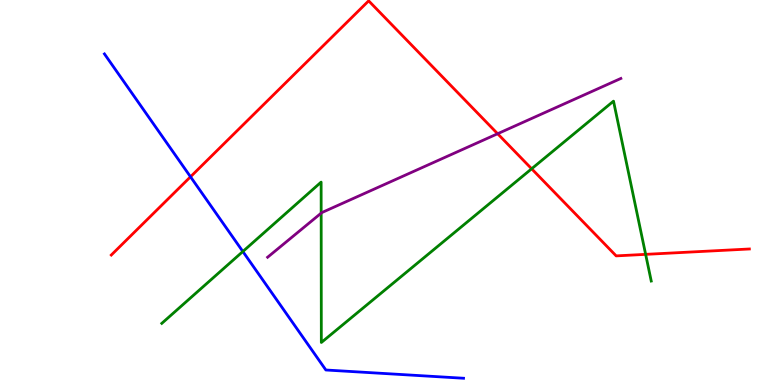[{'lines': ['blue', 'red'], 'intersections': [{'x': 2.46, 'y': 5.41}]}, {'lines': ['green', 'red'], 'intersections': [{'x': 6.86, 'y': 5.62}, {'x': 8.33, 'y': 3.39}]}, {'lines': ['purple', 'red'], 'intersections': [{'x': 6.42, 'y': 6.53}]}, {'lines': ['blue', 'green'], 'intersections': [{'x': 3.13, 'y': 3.47}]}, {'lines': ['blue', 'purple'], 'intersections': []}, {'lines': ['green', 'purple'], 'intersections': [{'x': 4.14, 'y': 4.46}]}]